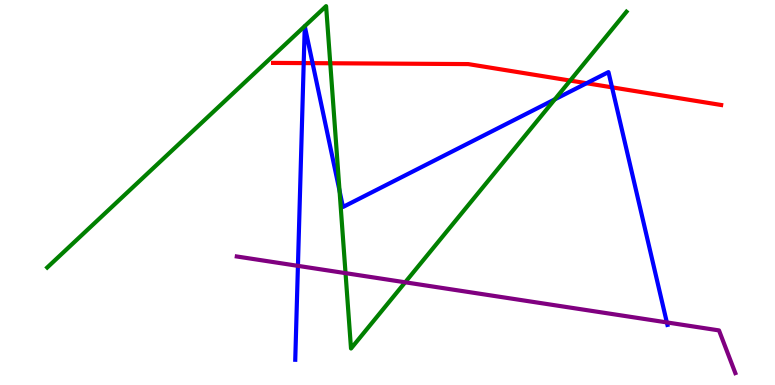[{'lines': ['blue', 'red'], 'intersections': [{'x': 3.92, 'y': 8.36}, {'x': 4.03, 'y': 8.36}, {'x': 7.57, 'y': 7.84}, {'x': 7.9, 'y': 7.73}]}, {'lines': ['green', 'red'], 'intersections': [{'x': 4.26, 'y': 8.36}, {'x': 7.36, 'y': 7.91}]}, {'lines': ['purple', 'red'], 'intersections': []}, {'lines': ['blue', 'green'], 'intersections': [{'x': 4.38, 'y': 5.05}, {'x': 7.16, 'y': 7.42}]}, {'lines': ['blue', 'purple'], 'intersections': [{'x': 3.84, 'y': 3.09}, {'x': 8.6, 'y': 1.63}]}, {'lines': ['green', 'purple'], 'intersections': [{'x': 4.46, 'y': 2.91}, {'x': 5.23, 'y': 2.67}]}]